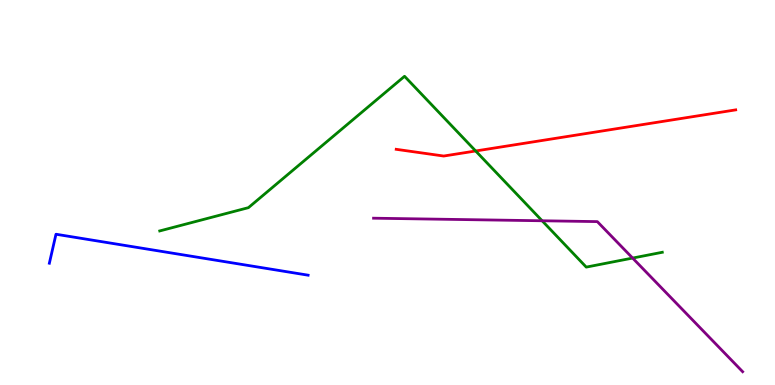[{'lines': ['blue', 'red'], 'intersections': []}, {'lines': ['green', 'red'], 'intersections': [{'x': 6.14, 'y': 6.08}]}, {'lines': ['purple', 'red'], 'intersections': []}, {'lines': ['blue', 'green'], 'intersections': []}, {'lines': ['blue', 'purple'], 'intersections': []}, {'lines': ['green', 'purple'], 'intersections': [{'x': 7.0, 'y': 4.27}, {'x': 8.16, 'y': 3.3}]}]